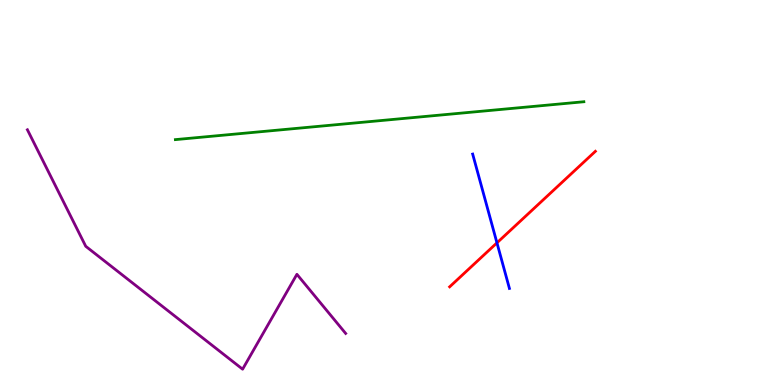[{'lines': ['blue', 'red'], 'intersections': [{'x': 6.41, 'y': 3.69}]}, {'lines': ['green', 'red'], 'intersections': []}, {'lines': ['purple', 'red'], 'intersections': []}, {'lines': ['blue', 'green'], 'intersections': []}, {'lines': ['blue', 'purple'], 'intersections': []}, {'lines': ['green', 'purple'], 'intersections': []}]